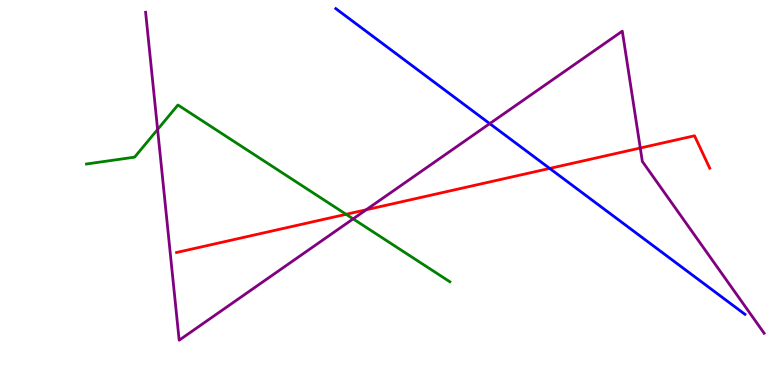[{'lines': ['blue', 'red'], 'intersections': [{'x': 7.09, 'y': 5.63}]}, {'lines': ['green', 'red'], 'intersections': [{'x': 4.47, 'y': 4.43}]}, {'lines': ['purple', 'red'], 'intersections': [{'x': 4.73, 'y': 4.55}, {'x': 8.26, 'y': 6.16}]}, {'lines': ['blue', 'green'], 'intersections': []}, {'lines': ['blue', 'purple'], 'intersections': [{'x': 6.32, 'y': 6.79}]}, {'lines': ['green', 'purple'], 'intersections': [{'x': 2.03, 'y': 6.64}, {'x': 4.56, 'y': 4.31}]}]